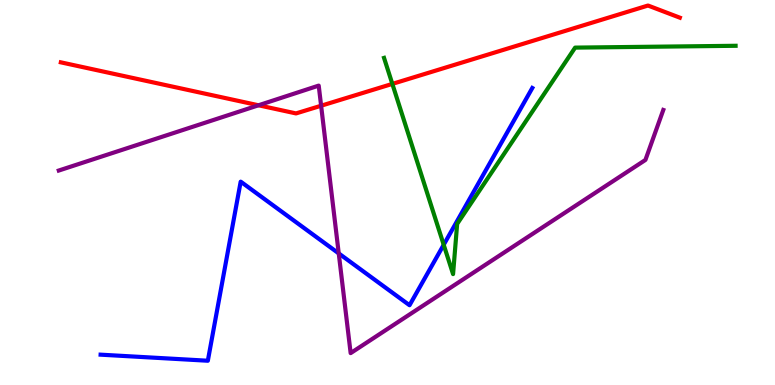[{'lines': ['blue', 'red'], 'intersections': []}, {'lines': ['green', 'red'], 'intersections': [{'x': 5.06, 'y': 7.82}]}, {'lines': ['purple', 'red'], 'intersections': [{'x': 3.34, 'y': 7.27}, {'x': 4.14, 'y': 7.25}]}, {'lines': ['blue', 'green'], 'intersections': [{'x': 5.73, 'y': 3.64}]}, {'lines': ['blue', 'purple'], 'intersections': [{'x': 4.37, 'y': 3.42}]}, {'lines': ['green', 'purple'], 'intersections': []}]